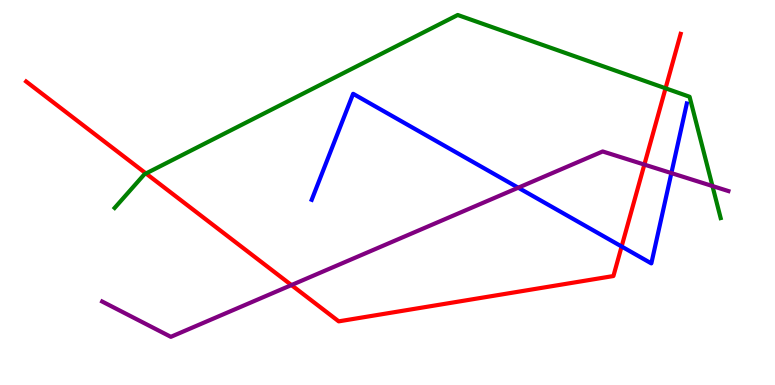[{'lines': ['blue', 'red'], 'intersections': [{'x': 8.02, 'y': 3.6}]}, {'lines': ['green', 'red'], 'intersections': [{'x': 1.88, 'y': 5.49}, {'x': 8.59, 'y': 7.71}]}, {'lines': ['purple', 'red'], 'intersections': [{'x': 3.76, 'y': 2.6}, {'x': 8.31, 'y': 5.72}]}, {'lines': ['blue', 'green'], 'intersections': []}, {'lines': ['blue', 'purple'], 'intersections': [{'x': 6.69, 'y': 5.12}, {'x': 8.66, 'y': 5.5}]}, {'lines': ['green', 'purple'], 'intersections': [{'x': 9.19, 'y': 5.17}]}]